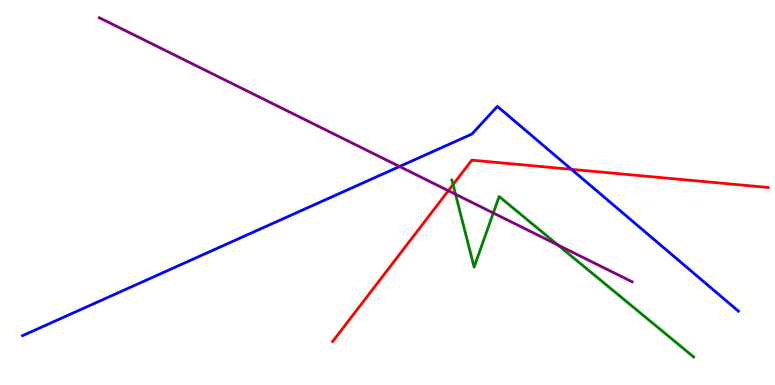[{'lines': ['blue', 'red'], 'intersections': [{'x': 7.37, 'y': 5.6}]}, {'lines': ['green', 'red'], 'intersections': [{'x': 5.85, 'y': 5.21}]}, {'lines': ['purple', 'red'], 'intersections': [{'x': 5.79, 'y': 5.05}]}, {'lines': ['blue', 'green'], 'intersections': []}, {'lines': ['blue', 'purple'], 'intersections': [{'x': 5.16, 'y': 5.68}]}, {'lines': ['green', 'purple'], 'intersections': [{'x': 5.88, 'y': 4.95}, {'x': 6.37, 'y': 4.47}, {'x': 7.2, 'y': 3.64}]}]